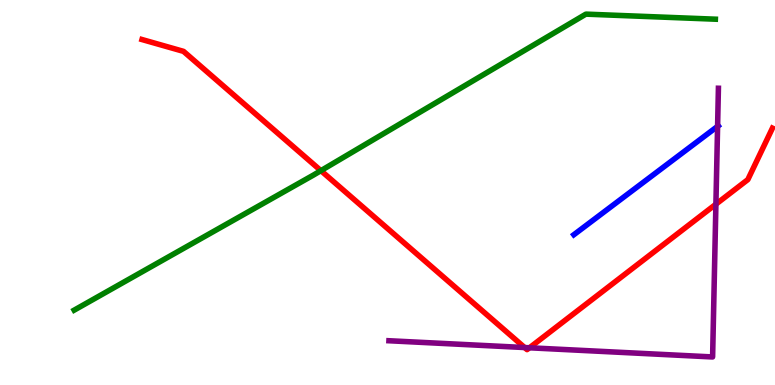[{'lines': ['blue', 'red'], 'intersections': []}, {'lines': ['green', 'red'], 'intersections': [{'x': 4.14, 'y': 5.57}]}, {'lines': ['purple', 'red'], 'intersections': [{'x': 6.77, 'y': 0.973}, {'x': 6.83, 'y': 0.967}, {'x': 9.24, 'y': 4.7}]}, {'lines': ['blue', 'green'], 'intersections': []}, {'lines': ['blue', 'purple'], 'intersections': [{'x': 9.26, 'y': 6.72}]}, {'lines': ['green', 'purple'], 'intersections': []}]